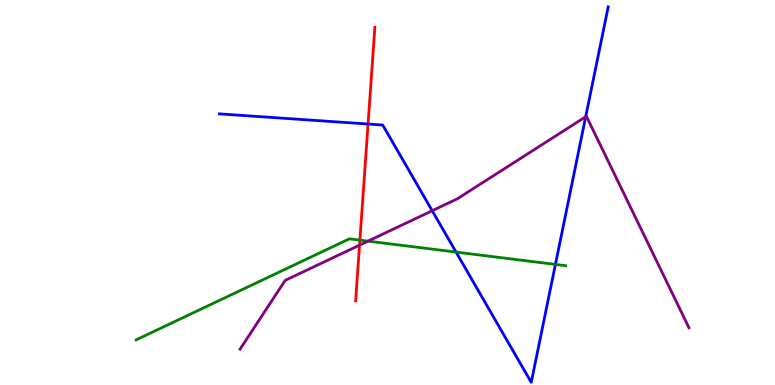[{'lines': ['blue', 'red'], 'intersections': [{'x': 4.75, 'y': 6.78}]}, {'lines': ['green', 'red'], 'intersections': [{'x': 4.64, 'y': 3.76}]}, {'lines': ['purple', 'red'], 'intersections': [{'x': 4.64, 'y': 3.63}]}, {'lines': ['blue', 'green'], 'intersections': [{'x': 5.88, 'y': 3.45}, {'x': 7.17, 'y': 3.13}]}, {'lines': ['blue', 'purple'], 'intersections': [{'x': 5.58, 'y': 4.53}, {'x': 7.56, 'y': 6.97}]}, {'lines': ['green', 'purple'], 'intersections': [{'x': 4.75, 'y': 3.74}]}]